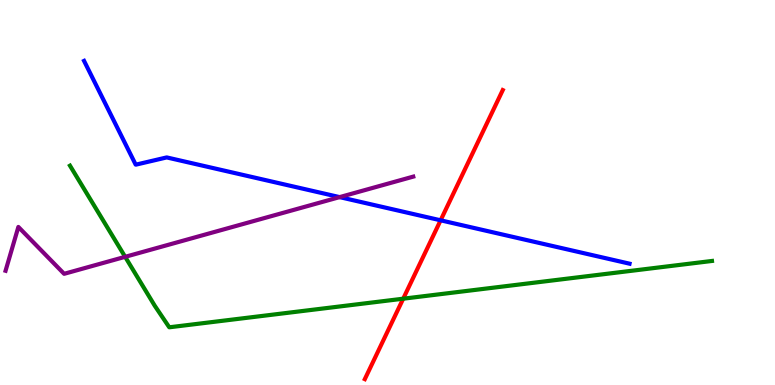[{'lines': ['blue', 'red'], 'intersections': [{'x': 5.69, 'y': 4.28}]}, {'lines': ['green', 'red'], 'intersections': [{'x': 5.2, 'y': 2.24}]}, {'lines': ['purple', 'red'], 'intersections': []}, {'lines': ['blue', 'green'], 'intersections': []}, {'lines': ['blue', 'purple'], 'intersections': [{'x': 4.38, 'y': 4.88}]}, {'lines': ['green', 'purple'], 'intersections': [{'x': 1.61, 'y': 3.33}]}]